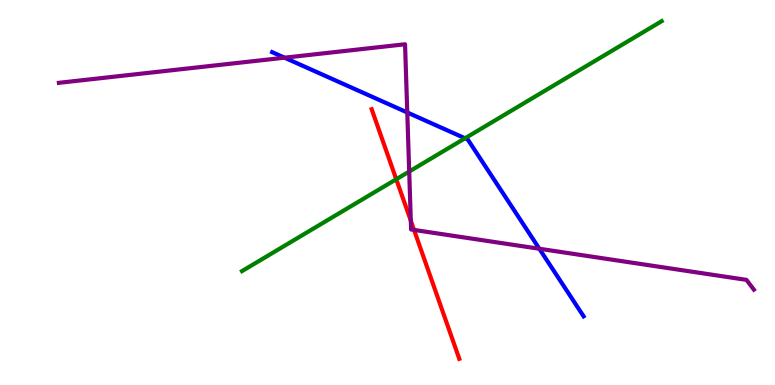[{'lines': ['blue', 'red'], 'intersections': []}, {'lines': ['green', 'red'], 'intersections': [{'x': 5.11, 'y': 5.34}]}, {'lines': ['purple', 'red'], 'intersections': [{'x': 5.3, 'y': 4.27}, {'x': 5.34, 'y': 4.03}]}, {'lines': ['blue', 'green'], 'intersections': [{'x': 6.0, 'y': 6.41}]}, {'lines': ['blue', 'purple'], 'intersections': [{'x': 3.67, 'y': 8.5}, {'x': 5.26, 'y': 7.08}, {'x': 6.96, 'y': 3.54}]}, {'lines': ['green', 'purple'], 'intersections': [{'x': 5.28, 'y': 5.54}]}]